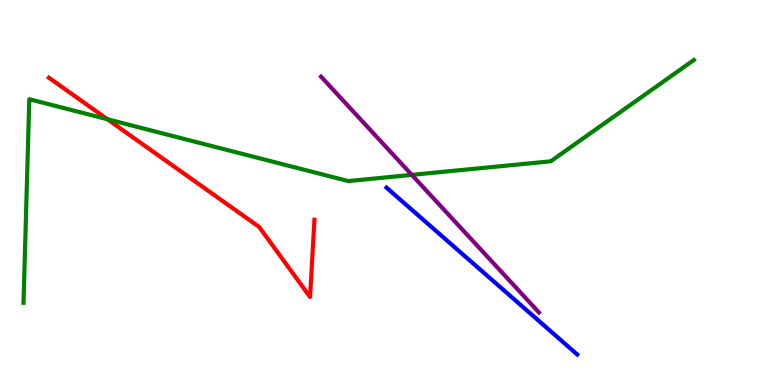[{'lines': ['blue', 'red'], 'intersections': []}, {'lines': ['green', 'red'], 'intersections': [{'x': 1.39, 'y': 6.9}]}, {'lines': ['purple', 'red'], 'intersections': []}, {'lines': ['blue', 'green'], 'intersections': []}, {'lines': ['blue', 'purple'], 'intersections': []}, {'lines': ['green', 'purple'], 'intersections': [{'x': 5.31, 'y': 5.46}]}]